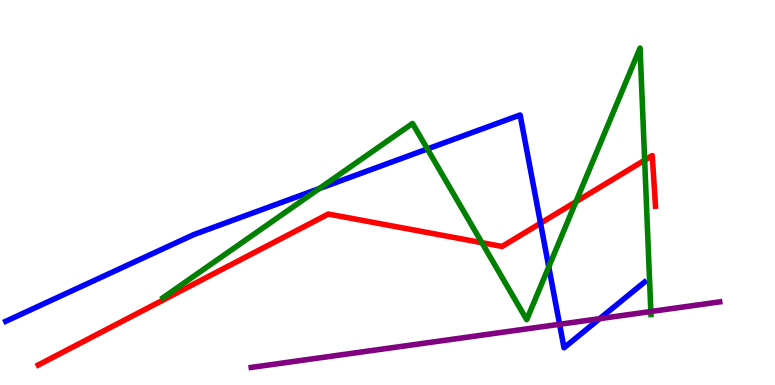[{'lines': ['blue', 'red'], 'intersections': [{'x': 6.97, 'y': 4.2}]}, {'lines': ['green', 'red'], 'intersections': [{'x': 6.22, 'y': 3.7}, {'x': 7.43, 'y': 4.76}, {'x': 8.32, 'y': 5.84}]}, {'lines': ['purple', 'red'], 'intersections': []}, {'lines': ['blue', 'green'], 'intersections': [{'x': 4.12, 'y': 5.1}, {'x': 5.51, 'y': 6.13}, {'x': 7.08, 'y': 3.07}]}, {'lines': ['blue', 'purple'], 'intersections': [{'x': 7.22, 'y': 1.58}, {'x': 7.74, 'y': 1.72}]}, {'lines': ['green', 'purple'], 'intersections': [{'x': 8.4, 'y': 1.91}]}]